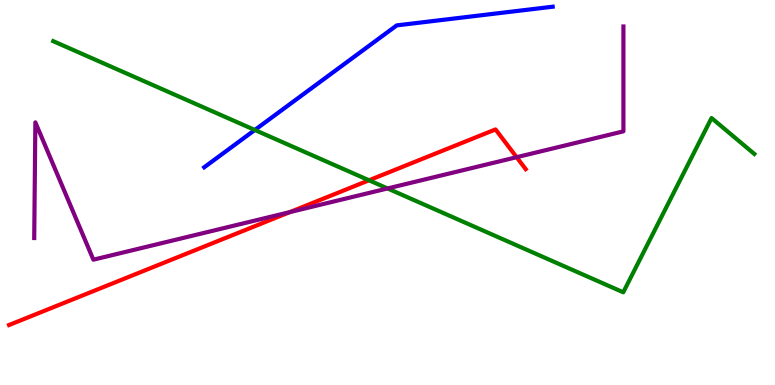[{'lines': ['blue', 'red'], 'intersections': []}, {'lines': ['green', 'red'], 'intersections': [{'x': 4.76, 'y': 5.32}]}, {'lines': ['purple', 'red'], 'intersections': [{'x': 3.74, 'y': 4.49}, {'x': 6.67, 'y': 5.92}]}, {'lines': ['blue', 'green'], 'intersections': [{'x': 3.29, 'y': 6.62}]}, {'lines': ['blue', 'purple'], 'intersections': []}, {'lines': ['green', 'purple'], 'intersections': [{'x': 5.0, 'y': 5.11}]}]